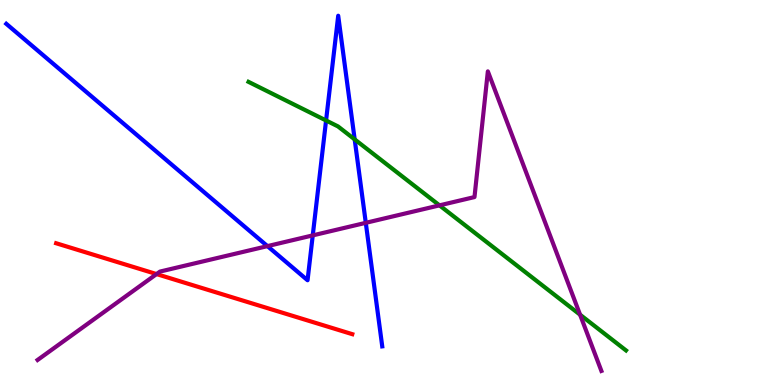[{'lines': ['blue', 'red'], 'intersections': []}, {'lines': ['green', 'red'], 'intersections': []}, {'lines': ['purple', 'red'], 'intersections': [{'x': 2.02, 'y': 2.88}]}, {'lines': ['blue', 'green'], 'intersections': [{'x': 4.21, 'y': 6.87}, {'x': 4.58, 'y': 6.38}]}, {'lines': ['blue', 'purple'], 'intersections': [{'x': 3.45, 'y': 3.61}, {'x': 4.04, 'y': 3.89}, {'x': 4.72, 'y': 4.21}]}, {'lines': ['green', 'purple'], 'intersections': [{'x': 5.67, 'y': 4.67}, {'x': 7.48, 'y': 1.83}]}]